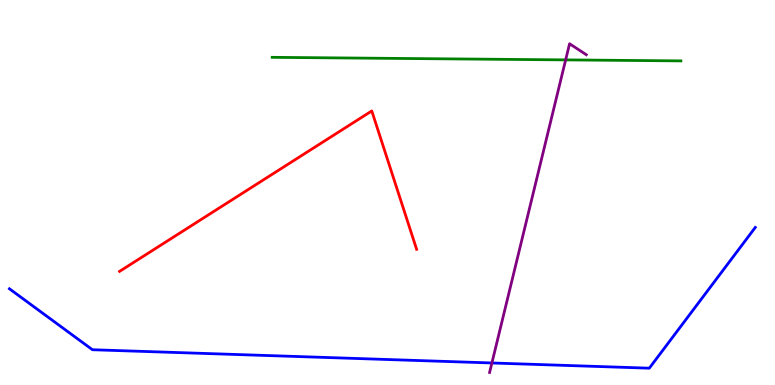[{'lines': ['blue', 'red'], 'intersections': []}, {'lines': ['green', 'red'], 'intersections': []}, {'lines': ['purple', 'red'], 'intersections': []}, {'lines': ['blue', 'green'], 'intersections': []}, {'lines': ['blue', 'purple'], 'intersections': [{'x': 6.35, 'y': 0.572}]}, {'lines': ['green', 'purple'], 'intersections': [{'x': 7.3, 'y': 8.44}]}]